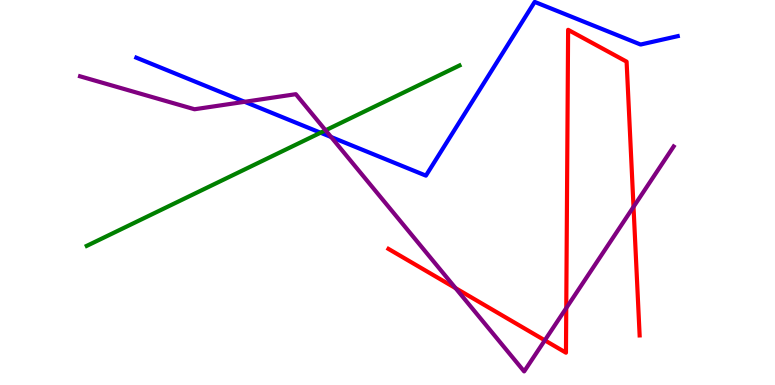[{'lines': ['blue', 'red'], 'intersections': []}, {'lines': ['green', 'red'], 'intersections': []}, {'lines': ['purple', 'red'], 'intersections': [{'x': 5.88, 'y': 2.52}, {'x': 7.03, 'y': 1.16}, {'x': 7.31, 'y': 2.0}, {'x': 8.17, 'y': 4.63}]}, {'lines': ['blue', 'green'], 'intersections': [{'x': 4.14, 'y': 6.55}]}, {'lines': ['blue', 'purple'], 'intersections': [{'x': 3.16, 'y': 7.36}, {'x': 4.27, 'y': 6.44}]}, {'lines': ['green', 'purple'], 'intersections': [{'x': 4.2, 'y': 6.62}]}]